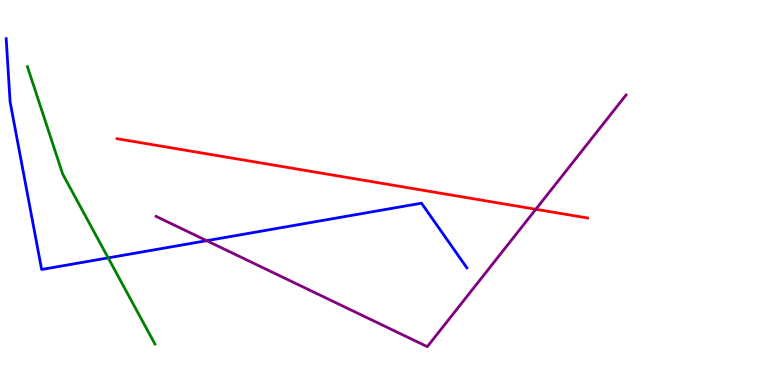[{'lines': ['blue', 'red'], 'intersections': []}, {'lines': ['green', 'red'], 'intersections': []}, {'lines': ['purple', 'red'], 'intersections': [{'x': 6.91, 'y': 4.56}]}, {'lines': ['blue', 'green'], 'intersections': [{'x': 1.4, 'y': 3.3}]}, {'lines': ['blue', 'purple'], 'intersections': [{'x': 2.67, 'y': 3.75}]}, {'lines': ['green', 'purple'], 'intersections': []}]